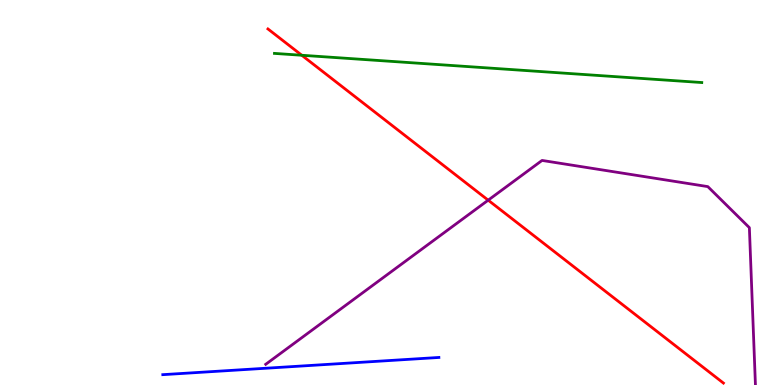[{'lines': ['blue', 'red'], 'intersections': []}, {'lines': ['green', 'red'], 'intersections': [{'x': 3.89, 'y': 8.56}]}, {'lines': ['purple', 'red'], 'intersections': [{'x': 6.3, 'y': 4.8}]}, {'lines': ['blue', 'green'], 'intersections': []}, {'lines': ['blue', 'purple'], 'intersections': []}, {'lines': ['green', 'purple'], 'intersections': []}]